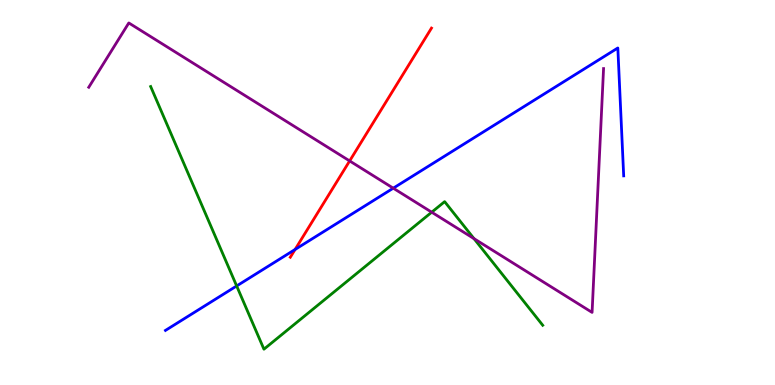[{'lines': ['blue', 'red'], 'intersections': [{'x': 3.81, 'y': 3.52}]}, {'lines': ['green', 'red'], 'intersections': []}, {'lines': ['purple', 'red'], 'intersections': [{'x': 4.51, 'y': 5.82}]}, {'lines': ['blue', 'green'], 'intersections': [{'x': 3.05, 'y': 2.57}]}, {'lines': ['blue', 'purple'], 'intersections': [{'x': 5.07, 'y': 5.11}]}, {'lines': ['green', 'purple'], 'intersections': [{'x': 5.57, 'y': 4.49}, {'x': 6.12, 'y': 3.8}]}]